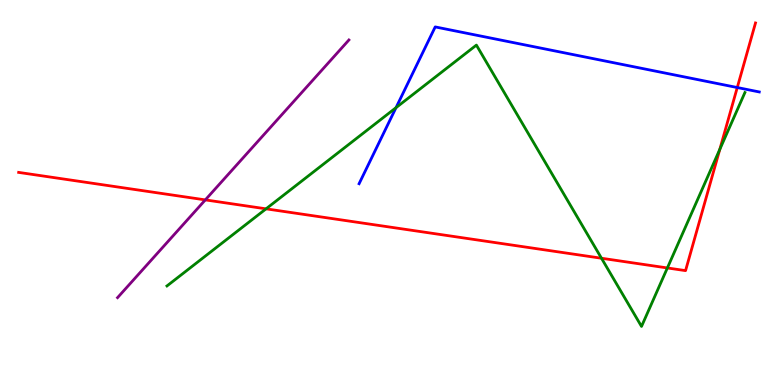[{'lines': ['blue', 'red'], 'intersections': [{'x': 9.51, 'y': 7.73}]}, {'lines': ['green', 'red'], 'intersections': [{'x': 3.43, 'y': 4.58}, {'x': 7.76, 'y': 3.29}, {'x': 8.61, 'y': 3.04}, {'x': 9.29, 'y': 6.12}]}, {'lines': ['purple', 'red'], 'intersections': [{'x': 2.65, 'y': 4.81}]}, {'lines': ['blue', 'green'], 'intersections': [{'x': 5.11, 'y': 7.2}]}, {'lines': ['blue', 'purple'], 'intersections': []}, {'lines': ['green', 'purple'], 'intersections': []}]